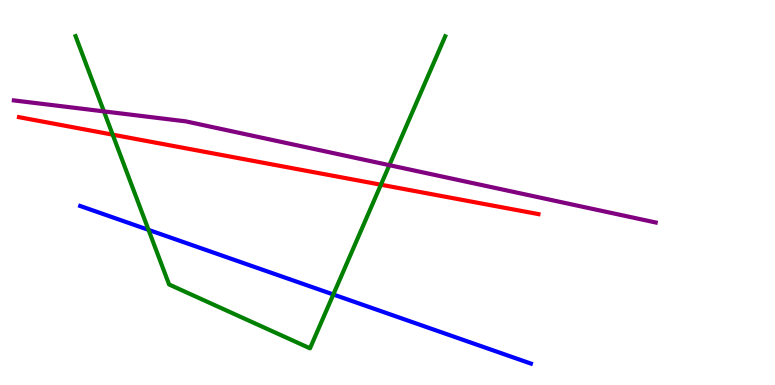[{'lines': ['blue', 'red'], 'intersections': []}, {'lines': ['green', 'red'], 'intersections': [{'x': 1.45, 'y': 6.5}, {'x': 4.91, 'y': 5.2}]}, {'lines': ['purple', 'red'], 'intersections': []}, {'lines': ['blue', 'green'], 'intersections': [{'x': 1.92, 'y': 4.03}, {'x': 4.3, 'y': 2.35}]}, {'lines': ['blue', 'purple'], 'intersections': []}, {'lines': ['green', 'purple'], 'intersections': [{'x': 1.34, 'y': 7.11}, {'x': 5.02, 'y': 5.71}]}]